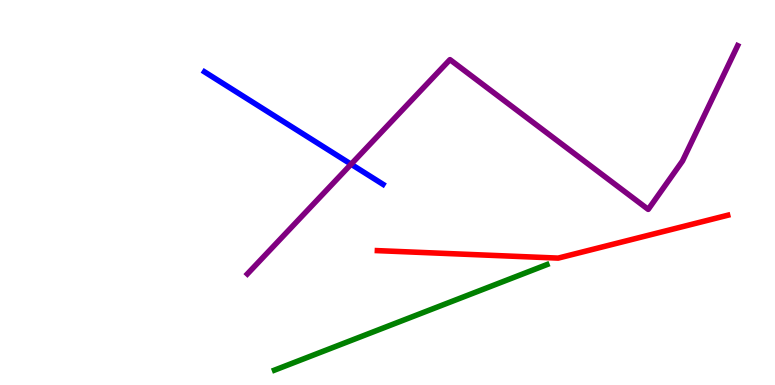[{'lines': ['blue', 'red'], 'intersections': []}, {'lines': ['green', 'red'], 'intersections': []}, {'lines': ['purple', 'red'], 'intersections': []}, {'lines': ['blue', 'green'], 'intersections': []}, {'lines': ['blue', 'purple'], 'intersections': [{'x': 4.53, 'y': 5.73}]}, {'lines': ['green', 'purple'], 'intersections': []}]